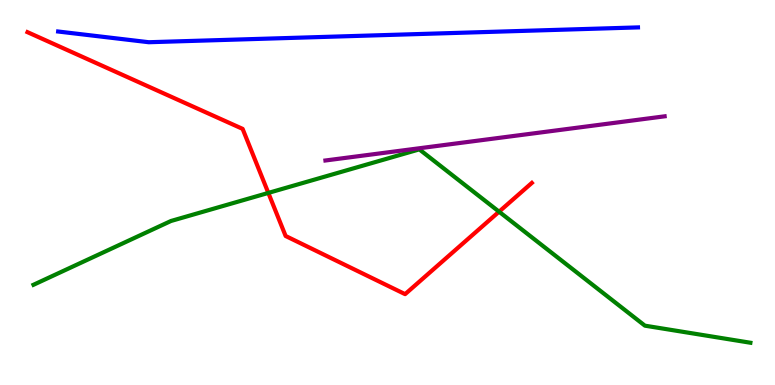[{'lines': ['blue', 'red'], 'intersections': []}, {'lines': ['green', 'red'], 'intersections': [{'x': 3.46, 'y': 4.99}, {'x': 6.44, 'y': 4.5}]}, {'lines': ['purple', 'red'], 'intersections': []}, {'lines': ['blue', 'green'], 'intersections': []}, {'lines': ['blue', 'purple'], 'intersections': []}, {'lines': ['green', 'purple'], 'intersections': []}]